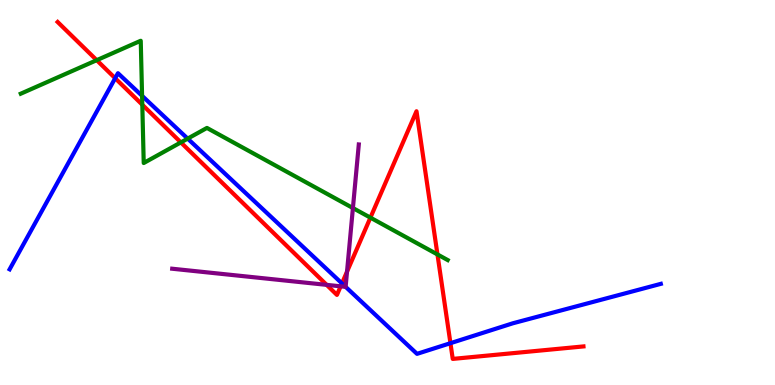[{'lines': ['blue', 'red'], 'intersections': [{'x': 1.49, 'y': 7.97}, {'x': 4.41, 'y': 2.64}, {'x': 5.81, 'y': 1.09}]}, {'lines': ['green', 'red'], 'intersections': [{'x': 1.25, 'y': 8.44}, {'x': 1.84, 'y': 7.28}, {'x': 2.33, 'y': 6.3}, {'x': 4.78, 'y': 4.35}, {'x': 5.64, 'y': 3.39}]}, {'lines': ['purple', 'red'], 'intersections': [{'x': 4.21, 'y': 2.6}, {'x': 4.4, 'y': 2.56}, {'x': 4.48, 'y': 2.94}]}, {'lines': ['blue', 'green'], 'intersections': [{'x': 1.83, 'y': 7.51}, {'x': 2.42, 'y': 6.4}]}, {'lines': ['blue', 'purple'], 'intersections': [{'x': 4.46, 'y': 2.55}]}, {'lines': ['green', 'purple'], 'intersections': [{'x': 4.55, 'y': 4.6}]}]